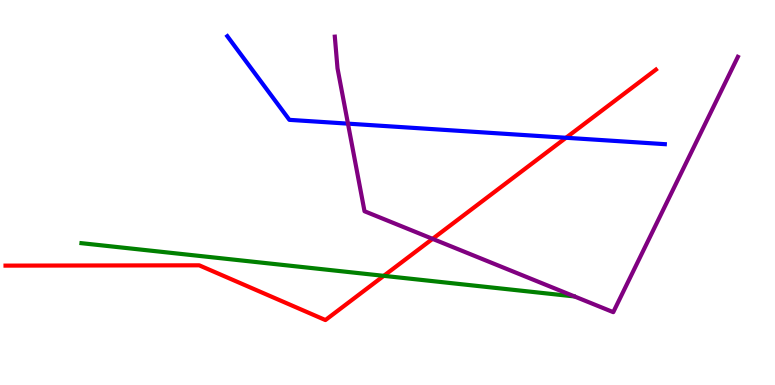[{'lines': ['blue', 'red'], 'intersections': [{'x': 7.3, 'y': 6.42}]}, {'lines': ['green', 'red'], 'intersections': [{'x': 4.95, 'y': 2.84}]}, {'lines': ['purple', 'red'], 'intersections': [{'x': 5.58, 'y': 3.8}]}, {'lines': ['blue', 'green'], 'intersections': []}, {'lines': ['blue', 'purple'], 'intersections': [{'x': 4.49, 'y': 6.79}]}, {'lines': ['green', 'purple'], 'intersections': []}]